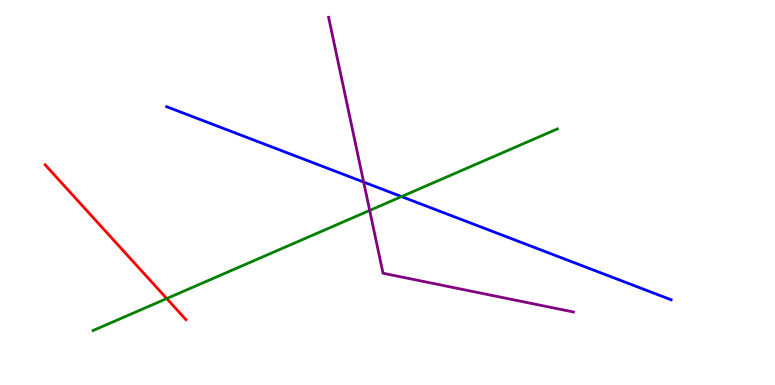[{'lines': ['blue', 'red'], 'intersections': []}, {'lines': ['green', 'red'], 'intersections': [{'x': 2.15, 'y': 2.25}]}, {'lines': ['purple', 'red'], 'intersections': []}, {'lines': ['blue', 'green'], 'intersections': [{'x': 5.18, 'y': 4.89}]}, {'lines': ['blue', 'purple'], 'intersections': [{'x': 4.69, 'y': 5.27}]}, {'lines': ['green', 'purple'], 'intersections': [{'x': 4.77, 'y': 4.53}]}]